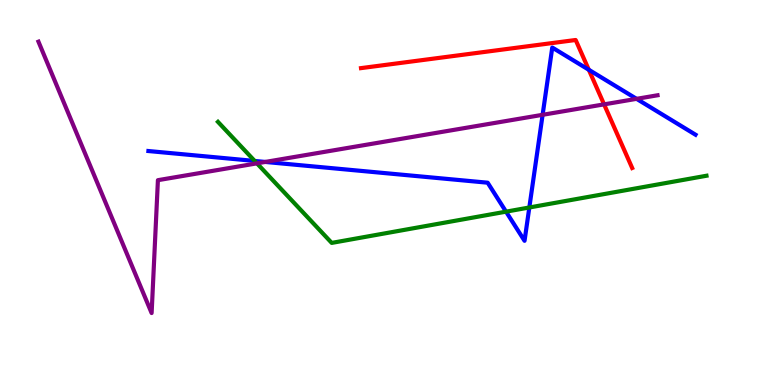[{'lines': ['blue', 'red'], 'intersections': [{'x': 7.6, 'y': 8.19}]}, {'lines': ['green', 'red'], 'intersections': []}, {'lines': ['purple', 'red'], 'intersections': [{'x': 7.79, 'y': 7.29}]}, {'lines': ['blue', 'green'], 'intersections': [{'x': 3.29, 'y': 5.82}, {'x': 6.53, 'y': 4.5}, {'x': 6.83, 'y': 4.61}]}, {'lines': ['blue', 'purple'], 'intersections': [{'x': 3.42, 'y': 5.79}, {'x': 7.0, 'y': 7.02}, {'x': 8.21, 'y': 7.43}]}, {'lines': ['green', 'purple'], 'intersections': [{'x': 3.32, 'y': 5.76}]}]